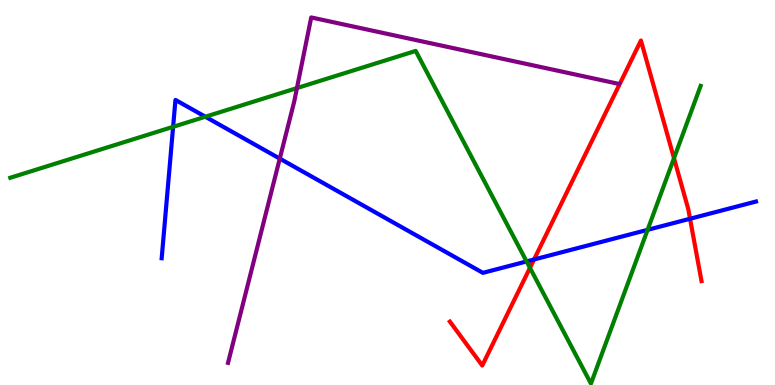[{'lines': ['blue', 'red'], 'intersections': [{'x': 6.89, 'y': 3.26}, {'x': 8.9, 'y': 4.32}]}, {'lines': ['green', 'red'], 'intersections': [{'x': 6.84, 'y': 3.04}, {'x': 8.7, 'y': 5.89}]}, {'lines': ['purple', 'red'], 'intersections': []}, {'lines': ['blue', 'green'], 'intersections': [{'x': 2.23, 'y': 6.71}, {'x': 2.65, 'y': 6.97}, {'x': 6.79, 'y': 3.21}, {'x': 8.36, 'y': 4.03}]}, {'lines': ['blue', 'purple'], 'intersections': [{'x': 3.61, 'y': 5.88}]}, {'lines': ['green', 'purple'], 'intersections': [{'x': 3.83, 'y': 7.71}]}]